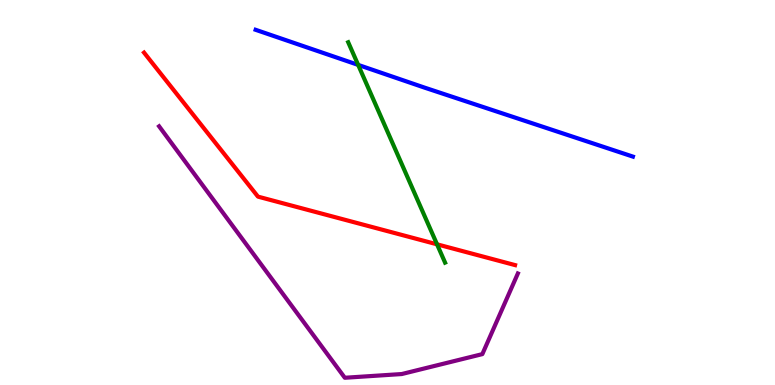[{'lines': ['blue', 'red'], 'intersections': []}, {'lines': ['green', 'red'], 'intersections': [{'x': 5.64, 'y': 3.65}]}, {'lines': ['purple', 'red'], 'intersections': []}, {'lines': ['blue', 'green'], 'intersections': [{'x': 4.62, 'y': 8.31}]}, {'lines': ['blue', 'purple'], 'intersections': []}, {'lines': ['green', 'purple'], 'intersections': []}]